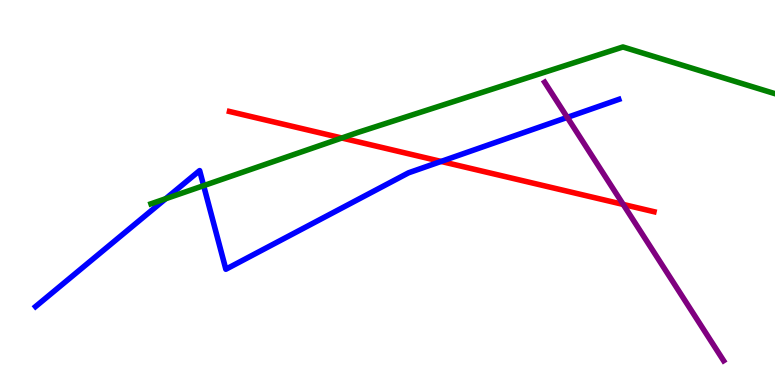[{'lines': ['blue', 'red'], 'intersections': [{'x': 5.69, 'y': 5.81}]}, {'lines': ['green', 'red'], 'intersections': [{'x': 4.41, 'y': 6.42}]}, {'lines': ['purple', 'red'], 'intersections': [{'x': 8.04, 'y': 4.69}]}, {'lines': ['blue', 'green'], 'intersections': [{'x': 2.14, 'y': 4.84}, {'x': 2.63, 'y': 5.18}]}, {'lines': ['blue', 'purple'], 'intersections': [{'x': 7.32, 'y': 6.95}]}, {'lines': ['green', 'purple'], 'intersections': []}]